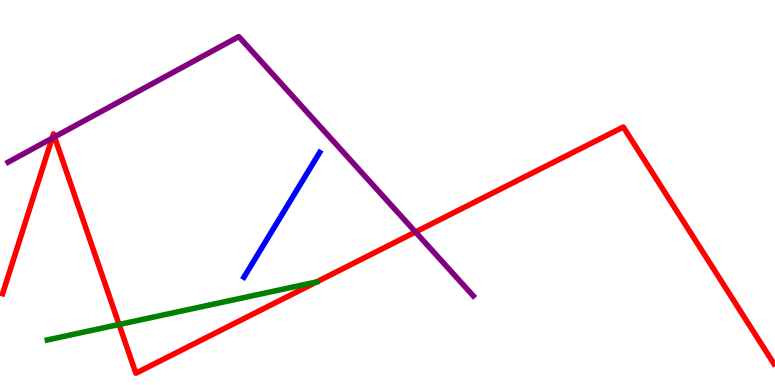[{'lines': ['blue', 'red'], 'intersections': []}, {'lines': ['green', 'red'], 'intersections': [{'x': 1.54, 'y': 1.57}, {'x': 4.08, 'y': 2.68}]}, {'lines': ['purple', 'red'], 'intersections': [{'x': 0.672, 'y': 6.41}, {'x': 0.704, 'y': 6.44}, {'x': 5.36, 'y': 3.97}]}, {'lines': ['blue', 'green'], 'intersections': []}, {'lines': ['blue', 'purple'], 'intersections': []}, {'lines': ['green', 'purple'], 'intersections': []}]